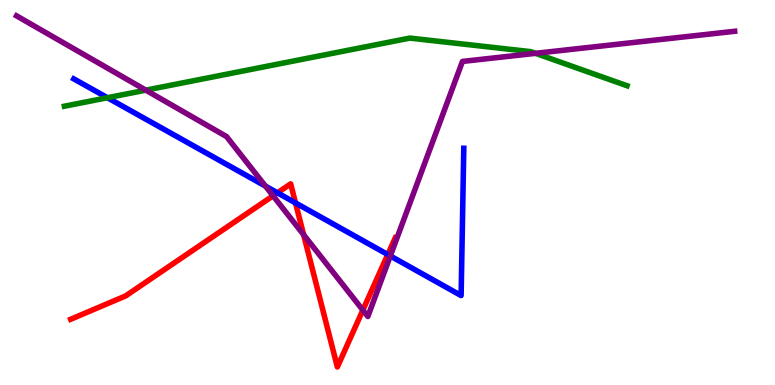[{'lines': ['blue', 'red'], 'intersections': [{'x': 3.58, 'y': 4.99}, {'x': 3.81, 'y': 4.73}, {'x': 5.0, 'y': 3.39}]}, {'lines': ['green', 'red'], 'intersections': []}, {'lines': ['purple', 'red'], 'intersections': [{'x': 3.52, 'y': 4.91}, {'x': 3.92, 'y': 3.9}, {'x': 4.68, 'y': 1.94}]}, {'lines': ['blue', 'green'], 'intersections': [{'x': 1.39, 'y': 7.46}]}, {'lines': ['blue', 'purple'], 'intersections': [{'x': 3.42, 'y': 5.17}, {'x': 5.04, 'y': 3.35}]}, {'lines': ['green', 'purple'], 'intersections': [{'x': 1.88, 'y': 7.66}, {'x': 6.91, 'y': 8.61}]}]